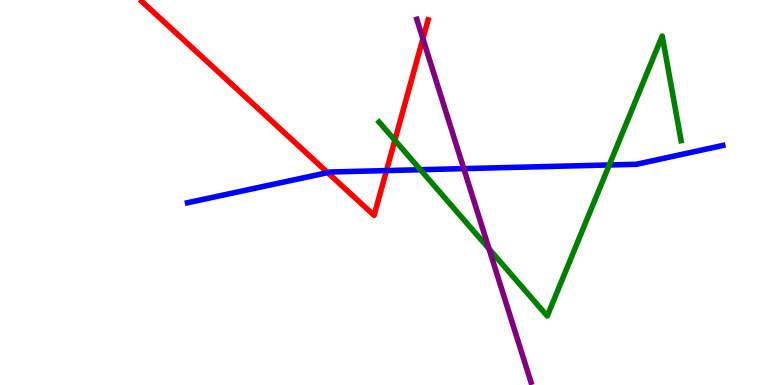[{'lines': ['blue', 'red'], 'intersections': [{'x': 4.23, 'y': 5.52}, {'x': 4.99, 'y': 5.57}]}, {'lines': ['green', 'red'], 'intersections': [{'x': 5.09, 'y': 6.36}]}, {'lines': ['purple', 'red'], 'intersections': [{'x': 5.46, 'y': 8.99}]}, {'lines': ['blue', 'green'], 'intersections': [{'x': 5.42, 'y': 5.59}, {'x': 7.86, 'y': 5.72}]}, {'lines': ['blue', 'purple'], 'intersections': [{'x': 5.98, 'y': 5.62}]}, {'lines': ['green', 'purple'], 'intersections': [{'x': 6.31, 'y': 3.54}]}]